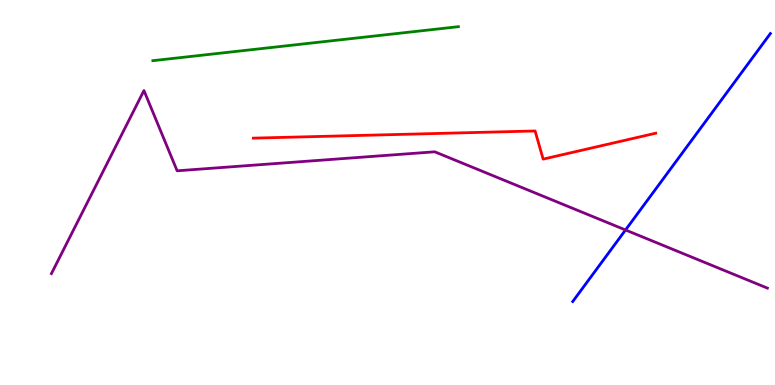[{'lines': ['blue', 'red'], 'intersections': []}, {'lines': ['green', 'red'], 'intersections': []}, {'lines': ['purple', 'red'], 'intersections': []}, {'lines': ['blue', 'green'], 'intersections': []}, {'lines': ['blue', 'purple'], 'intersections': [{'x': 8.07, 'y': 4.03}]}, {'lines': ['green', 'purple'], 'intersections': []}]